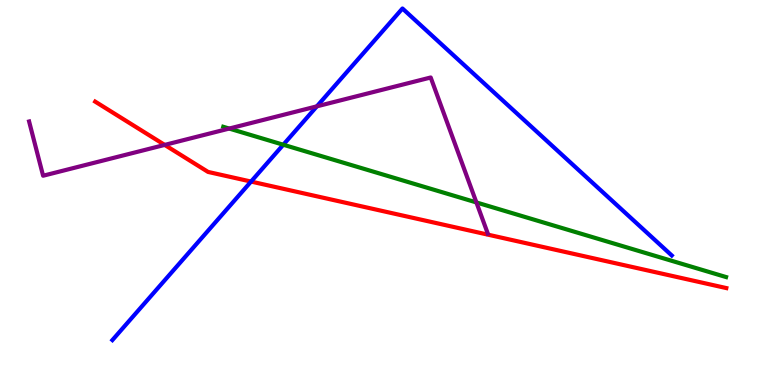[{'lines': ['blue', 'red'], 'intersections': [{'x': 3.24, 'y': 5.28}]}, {'lines': ['green', 'red'], 'intersections': []}, {'lines': ['purple', 'red'], 'intersections': [{'x': 2.13, 'y': 6.24}]}, {'lines': ['blue', 'green'], 'intersections': [{'x': 3.66, 'y': 6.24}]}, {'lines': ['blue', 'purple'], 'intersections': [{'x': 4.09, 'y': 7.24}]}, {'lines': ['green', 'purple'], 'intersections': [{'x': 2.96, 'y': 6.66}, {'x': 6.15, 'y': 4.74}]}]